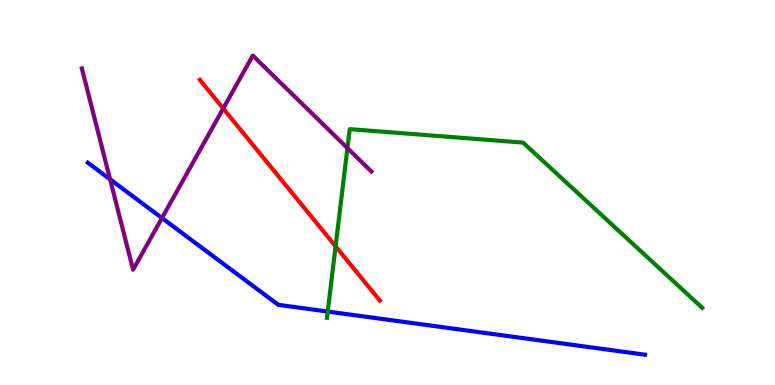[{'lines': ['blue', 'red'], 'intersections': []}, {'lines': ['green', 'red'], 'intersections': [{'x': 4.33, 'y': 3.6}]}, {'lines': ['purple', 'red'], 'intersections': [{'x': 2.88, 'y': 7.18}]}, {'lines': ['blue', 'green'], 'intersections': [{'x': 4.23, 'y': 1.91}]}, {'lines': ['blue', 'purple'], 'intersections': [{'x': 1.42, 'y': 5.34}, {'x': 2.09, 'y': 4.34}]}, {'lines': ['green', 'purple'], 'intersections': [{'x': 4.48, 'y': 6.15}]}]